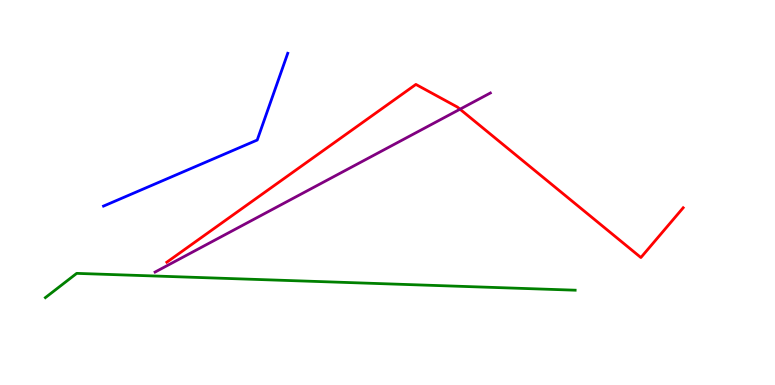[{'lines': ['blue', 'red'], 'intersections': []}, {'lines': ['green', 'red'], 'intersections': []}, {'lines': ['purple', 'red'], 'intersections': [{'x': 5.94, 'y': 7.16}]}, {'lines': ['blue', 'green'], 'intersections': []}, {'lines': ['blue', 'purple'], 'intersections': []}, {'lines': ['green', 'purple'], 'intersections': []}]